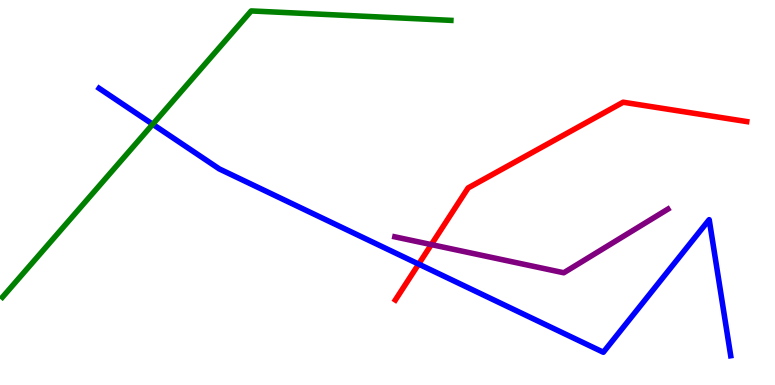[{'lines': ['blue', 'red'], 'intersections': [{'x': 5.4, 'y': 3.14}]}, {'lines': ['green', 'red'], 'intersections': []}, {'lines': ['purple', 'red'], 'intersections': [{'x': 5.57, 'y': 3.65}]}, {'lines': ['blue', 'green'], 'intersections': [{'x': 1.97, 'y': 6.77}]}, {'lines': ['blue', 'purple'], 'intersections': []}, {'lines': ['green', 'purple'], 'intersections': []}]